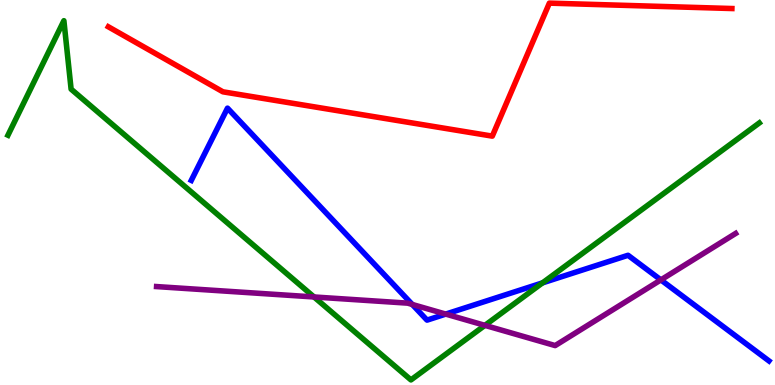[{'lines': ['blue', 'red'], 'intersections': []}, {'lines': ['green', 'red'], 'intersections': []}, {'lines': ['purple', 'red'], 'intersections': []}, {'lines': ['blue', 'green'], 'intersections': [{'x': 7.0, 'y': 2.65}]}, {'lines': ['blue', 'purple'], 'intersections': [{'x': 5.32, 'y': 2.09}, {'x': 5.75, 'y': 1.84}, {'x': 8.53, 'y': 2.73}]}, {'lines': ['green', 'purple'], 'intersections': [{'x': 4.05, 'y': 2.29}, {'x': 6.26, 'y': 1.55}]}]